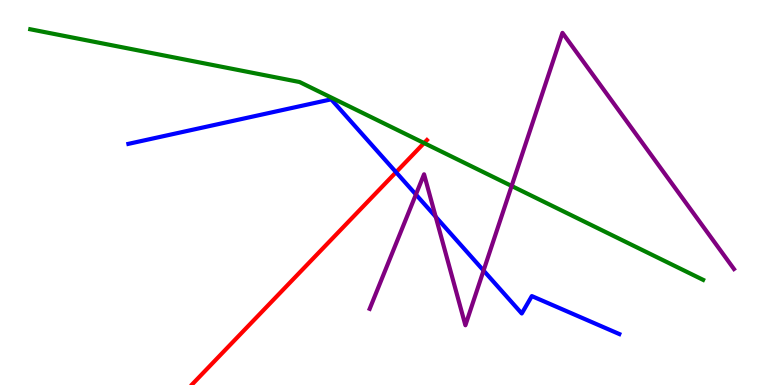[{'lines': ['blue', 'red'], 'intersections': [{'x': 5.11, 'y': 5.53}]}, {'lines': ['green', 'red'], 'intersections': [{'x': 5.47, 'y': 6.28}]}, {'lines': ['purple', 'red'], 'intersections': []}, {'lines': ['blue', 'green'], 'intersections': []}, {'lines': ['blue', 'purple'], 'intersections': [{'x': 5.37, 'y': 4.95}, {'x': 5.62, 'y': 4.37}, {'x': 6.24, 'y': 2.97}]}, {'lines': ['green', 'purple'], 'intersections': [{'x': 6.6, 'y': 5.17}]}]